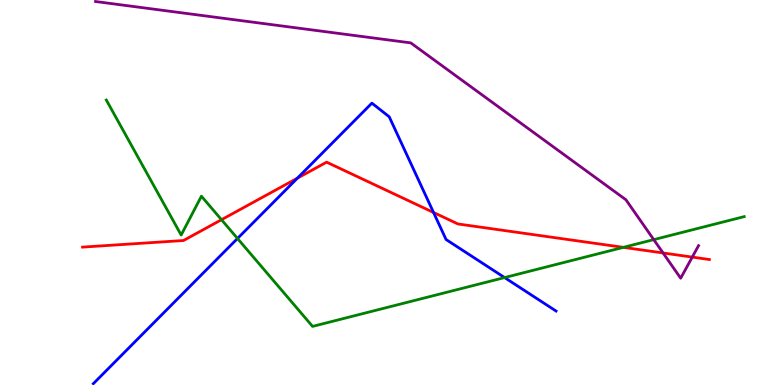[{'lines': ['blue', 'red'], 'intersections': [{'x': 3.84, 'y': 5.37}, {'x': 5.59, 'y': 4.48}]}, {'lines': ['green', 'red'], 'intersections': [{'x': 2.86, 'y': 4.29}, {'x': 8.04, 'y': 3.58}]}, {'lines': ['purple', 'red'], 'intersections': [{'x': 8.56, 'y': 3.43}, {'x': 8.93, 'y': 3.32}]}, {'lines': ['blue', 'green'], 'intersections': [{'x': 3.06, 'y': 3.81}, {'x': 6.51, 'y': 2.79}]}, {'lines': ['blue', 'purple'], 'intersections': []}, {'lines': ['green', 'purple'], 'intersections': [{'x': 8.44, 'y': 3.78}]}]